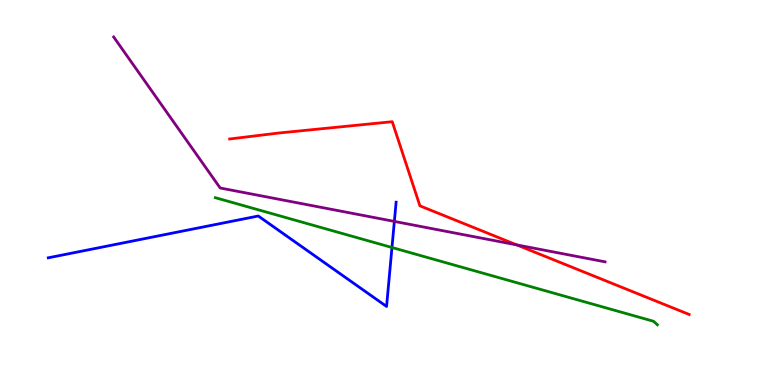[{'lines': ['blue', 'red'], 'intersections': []}, {'lines': ['green', 'red'], 'intersections': []}, {'lines': ['purple', 'red'], 'intersections': [{'x': 6.67, 'y': 3.64}]}, {'lines': ['blue', 'green'], 'intersections': [{'x': 5.06, 'y': 3.57}]}, {'lines': ['blue', 'purple'], 'intersections': [{'x': 5.09, 'y': 4.25}]}, {'lines': ['green', 'purple'], 'intersections': []}]